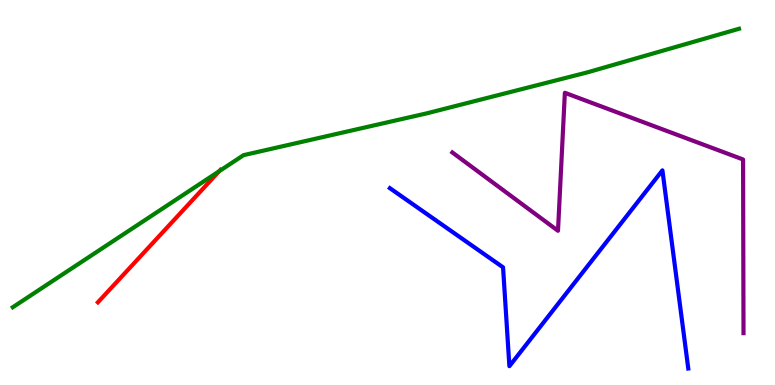[{'lines': ['blue', 'red'], 'intersections': []}, {'lines': ['green', 'red'], 'intersections': [{'x': 2.83, 'y': 5.55}]}, {'lines': ['purple', 'red'], 'intersections': []}, {'lines': ['blue', 'green'], 'intersections': []}, {'lines': ['blue', 'purple'], 'intersections': []}, {'lines': ['green', 'purple'], 'intersections': []}]